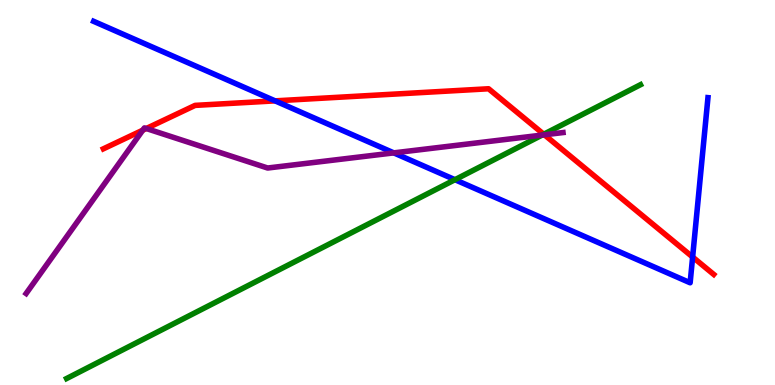[{'lines': ['blue', 'red'], 'intersections': [{'x': 3.55, 'y': 7.38}, {'x': 8.94, 'y': 3.32}]}, {'lines': ['green', 'red'], 'intersections': [{'x': 7.02, 'y': 6.51}]}, {'lines': ['purple', 'red'], 'intersections': [{'x': 1.84, 'y': 6.62}, {'x': 1.89, 'y': 6.66}, {'x': 7.02, 'y': 6.5}]}, {'lines': ['blue', 'green'], 'intersections': [{'x': 5.87, 'y': 5.33}]}, {'lines': ['blue', 'purple'], 'intersections': [{'x': 5.08, 'y': 6.03}]}, {'lines': ['green', 'purple'], 'intersections': [{'x': 7.0, 'y': 6.49}]}]